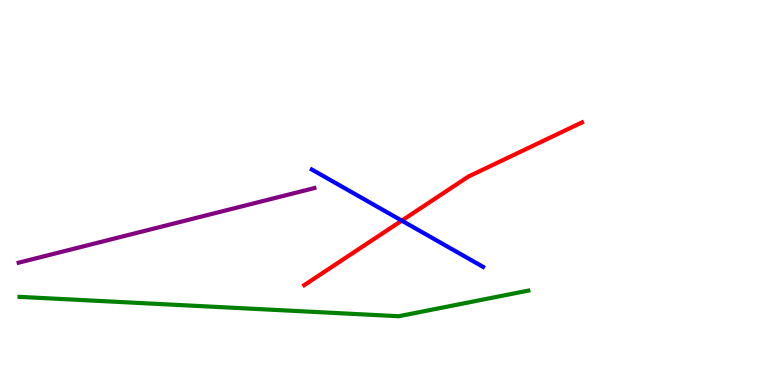[{'lines': ['blue', 'red'], 'intersections': [{'x': 5.18, 'y': 4.27}]}, {'lines': ['green', 'red'], 'intersections': []}, {'lines': ['purple', 'red'], 'intersections': []}, {'lines': ['blue', 'green'], 'intersections': []}, {'lines': ['blue', 'purple'], 'intersections': []}, {'lines': ['green', 'purple'], 'intersections': []}]